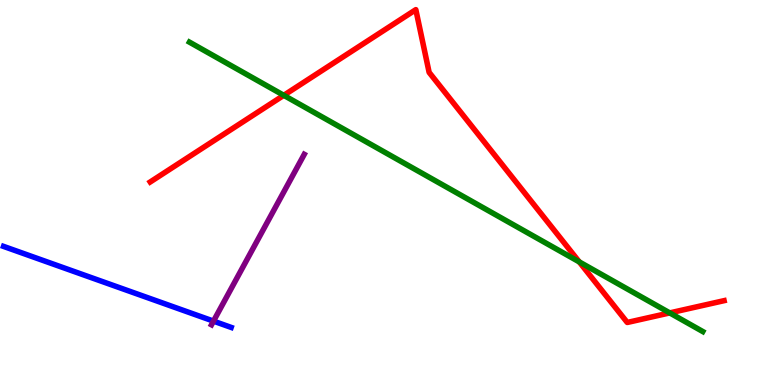[{'lines': ['blue', 'red'], 'intersections': []}, {'lines': ['green', 'red'], 'intersections': [{'x': 3.66, 'y': 7.52}, {'x': 7.47, 'y': 3.2}, {'x': 8.64, 'y': 1.87}]}, {'lines': ['purple', 'red'], 'intersections': []}, {'lines': ['blue', 'green'], 'intersections': []}, {'lines': ['blue', 'purple'], 'intersections': [{'x': 2.75, 'y': 1.66}]}, {'lines': ['green', 'purple'], 'intersections': []}]